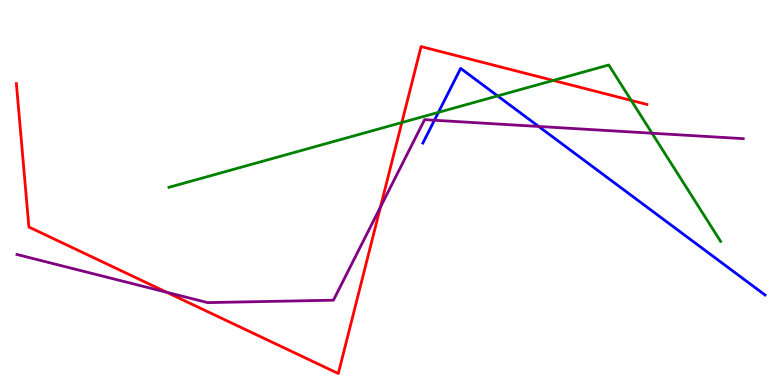[{'lines': ['blue', 'red'], 'intersections': []}, {'lines': ['green', 'red'], 'intersections': [{'x': 5.19, 'y': 6.82}, {'x': 7.14, 'y': 7.91}, {'x': 8.14, 'y': 7.39}]}, {'lines': ['purple', 'red'], 'intersections': [{'x': 2.15, 'y': 2.41}, {'x': 4.91, 'y': 4.62}]}, {'lines': ['blue', 'green'], 'intersections': [{'x': 5.66, 'y': 7.08}, {'x': 6.42, 'y': 7.51}]}, {'lines': ['blue', 'purple'], 'intersections': [{'x': 5.61, 'y': 6.88}, {'x': 6.95, 'y': 6.72}]}, {'lines': ['green', 'purple'], 'intersections': [{'x': 8.41, 'y': 6.54}]}]